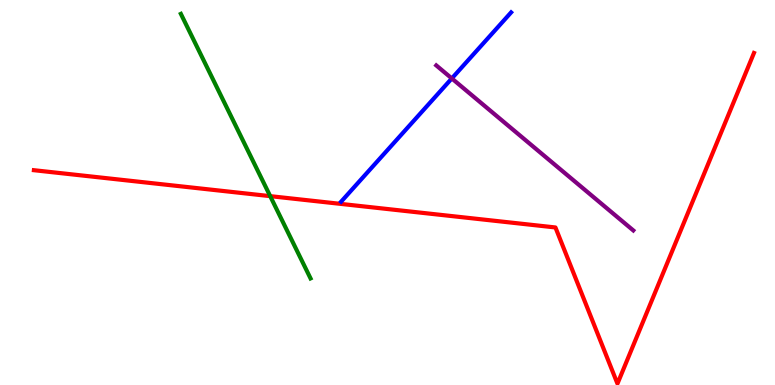[{'lines': ['blue', 'red'], 'intersections': []}, {'lines': ['green', 'red'], 'intersections': [{'x': 3.49, 'y': 4.91}]}, {'lines': ['purple', 'red'], 'intersections': []}, {'lines': ['blue', 'green'], 'intersections': []}, {'lines': ['blue', 'purple'], 'intersections': [{'x': 5.83, 'y': 7.96}]}, {'lines': ['green', 'purple'], 'intersections': []}]